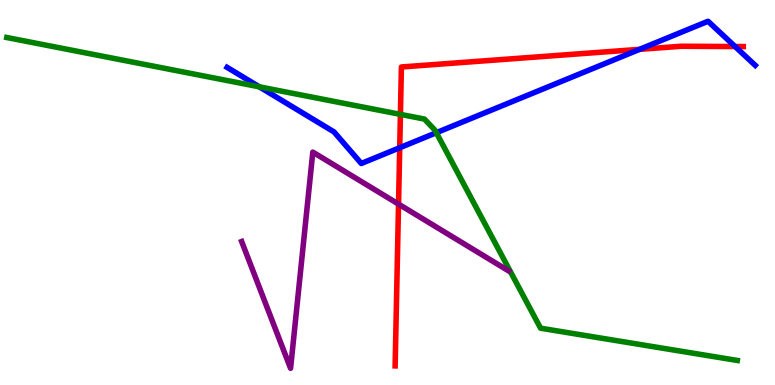[{'lines': ['blue', 'red'], 'intersections': [{'x': 5.16, 'y': 6.16}, {'x': 8.25, 'y': 8.72}, {'x': 9.48, 'y': 8.79}]}, {'lines': ['green', 'red'], 'intersections': [{'x': 5.17, 'y': 7.03}]}, {'lines': ['purple', 'red'], 'intersections': [{'x': 5.14, 'y': 4.7}]}, {'lines': ['blue', 'green'], 'intersections': [{'x': 3.35, 'y': 7.74}, {'x': 5.63, 'y': 6.55}]}, {'lines': ['blue', 'purple'], 'intersections': []}, {'lines': ['green', 'purple'], 'intersections': []}]